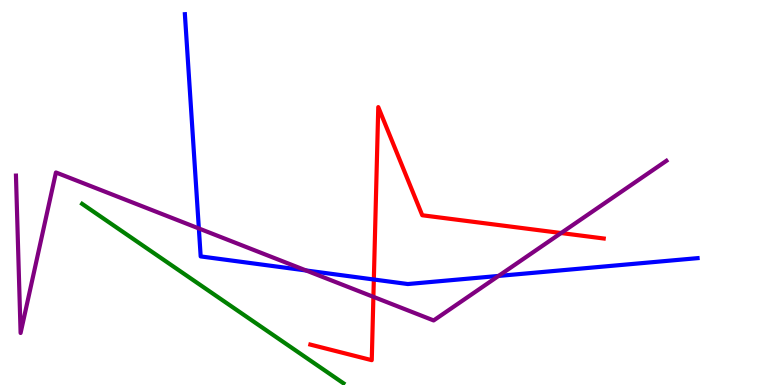[{'lines': ['blue', 'red'], 'intersections': [{'x': 4.82, 'y': 2.74}]}, {'lines': ['green', 'red'], 'intersections': []}, {'lines': ['purple', 'red'], 'intersections': [{'x': 4.82, 'y': 2.29}, {'x': 7.24, 'y': 3.95}]}, {'lines': ['blue', 'green'], 'intersections': []}, {'lines': ['blue', 'purple'], 'intersections': [{'x': 2.57, 'y': 4.07}, {'x': 3.95, 'y': 2.97}, {'x': 6.43, 'y': 2.83}]}, {'lines': ['green', 'purple'], 'intersections': []}]